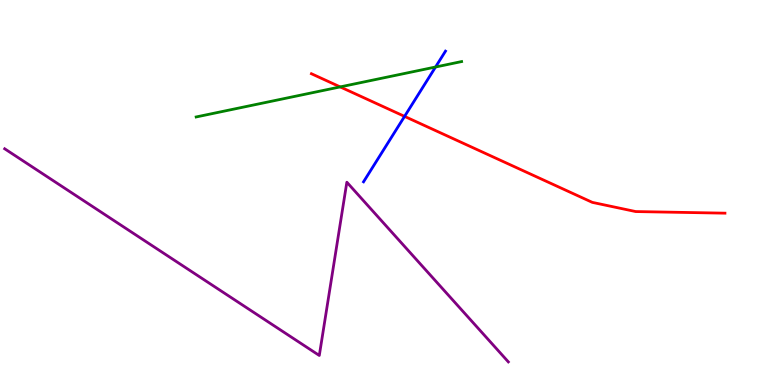[{'lines': ['blue', 'red'], 'intersections': [{'x': 5.22, 'y': 6.98}]}, {'lines': ['green', 'red'], 'intersections': [{'x': 4.39, 'y': 7.74}]}, {'lines': ['purple', 'red'], 'intersections': []}, {'lines': ['blue', 'green'], 'intersections': [{'x': 5.62, 'y': 8.26}]}, {'lines': ['blue', 'purple'], 'intersections': []}, {'lines': ['green', 'purple'], 'intersections': []}]